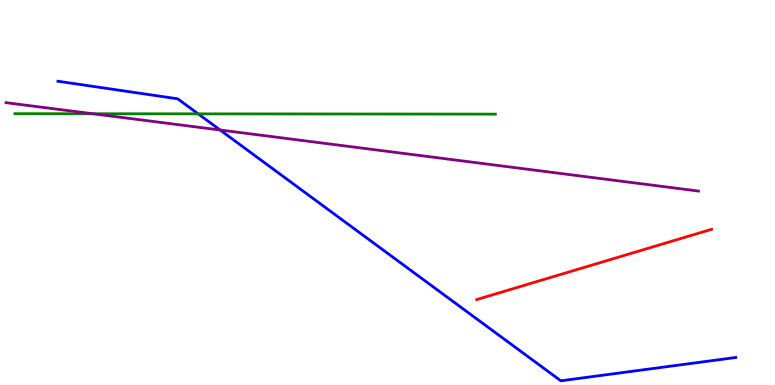[{'lines': ['blue', 'red'], 'intersections': []}, {'lines': ['green', 'red'], 'intersections': []}, {'lines': ['purple', 'red'], 'intersections': []}, {'lines': ['blue', 'green'], 'intersections': [{'x': 2.56, 'y': 7.04}]}, {'lines': ['blue', 'purple'], 'intersections': [{'x': 2.84, 'y': 6.62}]}, {'lines': ['green', 'purple'], 'intersections': [{'x': 1.2, 'y': 7.05}]}]